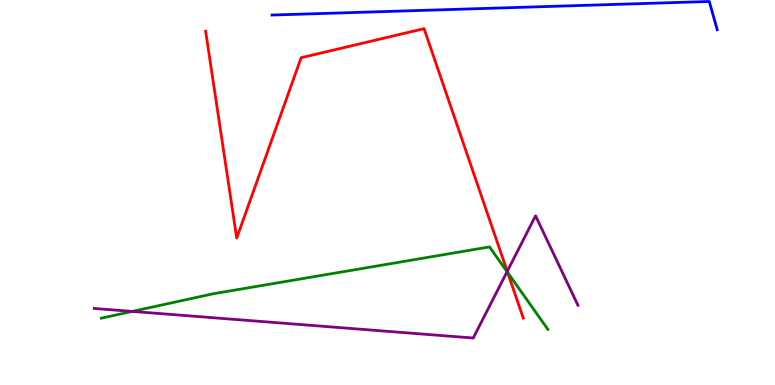[{'lines': ['blue', 'red'], 'intersections': []}, {'lines': ['green', 'red'], 'intersections': [{'x': 6.55, 'y': 2.92}]}, {'lines': ['purple', 'red'], 'intersections': [{'x': 6.55, 'y': 2.95}]}, {'lines': ['blue', 'green'], 'intersections': []}, {'lines': ['blue', 'purple'], 'intersections': []}, {'lines': ['green', 'purple'], 'intersections': [{'x': 1.71, 'y': 1.91}, {'x': 6.54, 'y': 2.94}]}]